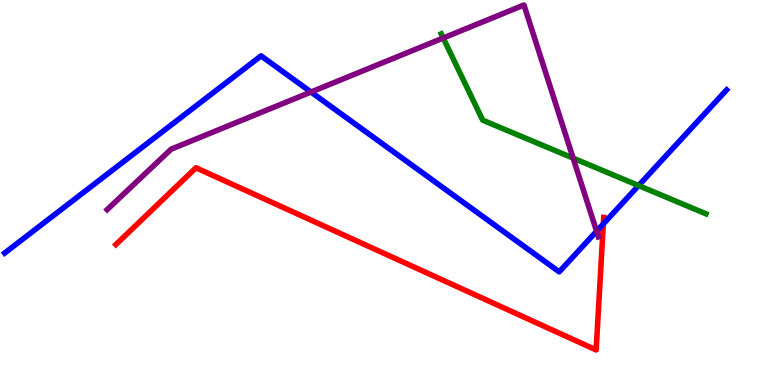[{'lines': ['blue', 'red'], 'intersections': [{'x': 7.78, 'y': 4.18}]}, {'lines': ['green', 'red'], 'intersections': []}, {'lines': ['purple', 'red'], 'intersections': []}, {'lines': ['blue', 'green'], 'intersections': [{'x': 8.24, 'y': 5.18}]}, {'lines': ['blue', 'purple'], 'intersections': [{'x': 4.01, 'y': 7.61}, {'x': 7.7, 'y': 3.99}]}, {'lines': ['green', 'purple'], 'intersections': [{'x': 5.72, 'y': 9.01}, {'x': 7.4, 'y': 5.89}]}]